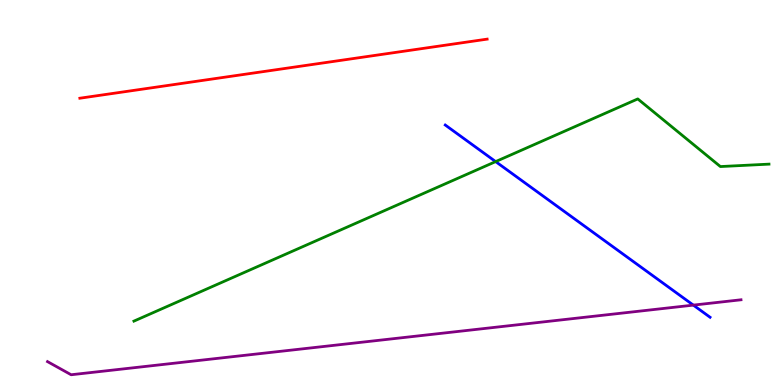[{'lines': ['blue', 'red'], 'intersections': []}, {'lines': ['green', 'red'], 'intersections': []}, {'lines': ['purple', 'red'], 'intersections': []}, {'lines': ['blue', 'green'], 'intersections': [{'x': 6.4, 'y': 5.8}]}, {'lines': ['blue', 'purple'], 'intersections': [{'x': 8.95, 'y': 2.07}]}, {'lines': ['green', 'purple'], 'intersections': []}]